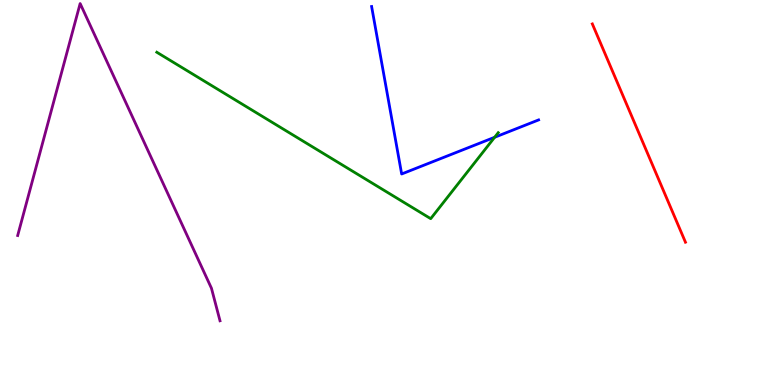[{'lines': ['blue', 'red'], 'intersections': []}, {'lines': ['green', 'red'], 'intersections': []}, {'lines': ['purple', 'red'], 'intersections': []}, {'lines': ['blue', 'green'], 'intersections': [{'x': 6.38, 'y': 6.43}]}, {'lines': ['blue', 'purple'], 'intersections': []}, {'lines': ['green', 'purple'], 'intersections': []}]